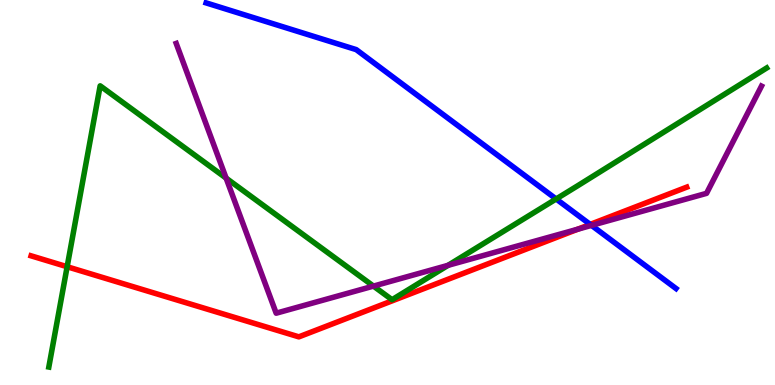[{'lines': ['blue', 'red'], 'intersections': [{'x': 7.62, 'y': 4.17}]}, {'lines': ['green', 'red'], 'intersections': [{'x': 0.866, 'y': 3.07}]}, {'lines': ['purple', 'red'], 'intersections': [{'x': 7.45, 'y': 4.05}]}, {'lines': ['blue', 'green'], 'intersections': [{'x': 7.18, 'y': 4.83}]}, {'lines': ['blue', 'purple'], 'intersections': [{'x': 7.63, 'y': 4.15}]}, {'lines': ['green', 'purple'], 'intersections': [{'x': 2.92, 'y': 5.37}, {'x': 4.82, 'y': 2.57}, {'x': 5.78, 'y': 3.11}]}]